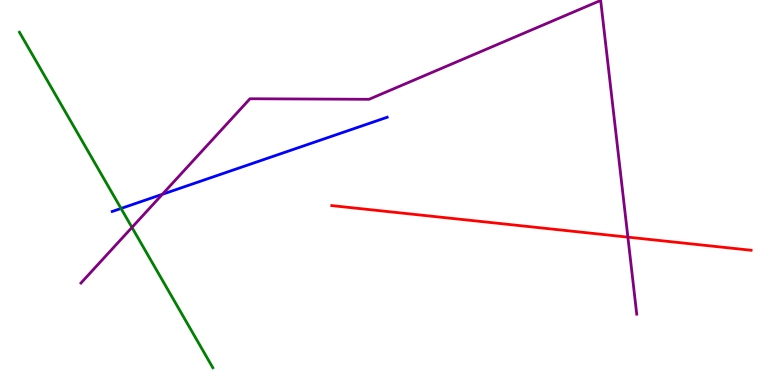[{'lines': ['blue', 'red'], 'intersections': []}, {'lines': ['green', 'red'], 'intersections': []}, {'lines': ['purple', 'red'], 'intersections': [{'x': 8.1, 'y': 3.84}]}, {'lines': ['blue', 'green'], 'intersections': [{'x': 1.56, 'y': 4.59}]}, {'lines': ['blue', 'purple'], 'intersections': [{'x': 2.09, 'y': 4.95}]}, {'lines': ['green', 'purple'], 'intersections': [{'x': 1.7, 'y': 4.09}]}]